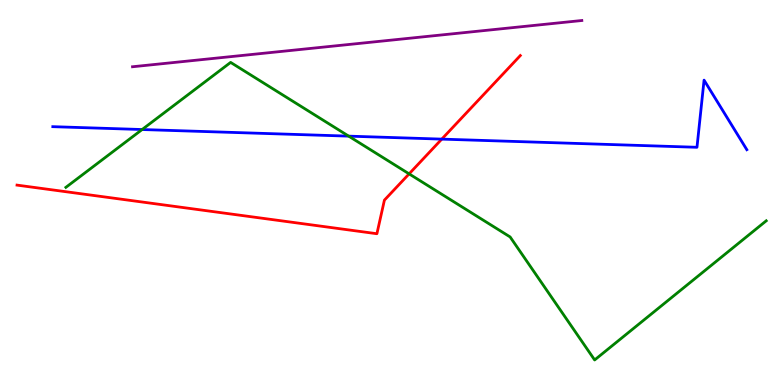[{'lines': ['blue', 'red'], 'intersections': [{'x': 5.7, 'y': 6.39}]}, {'lines': ['green', 'red'], 'intersections': [{'x': 5.28, 'y': 5.48}]}, {'lines': ['purple', 'red'], 'intersections': []}, {'lines': ['blue', 'green'], 'intersections': [{'x': 1.83, 'y': 6.64}, {'x': 4.5, 'y': 6.46}]}, {'lines': ['blue', 'purple'], 'intersections': []}, {'lines': ['green', 'purple'], 'intersections': []}]